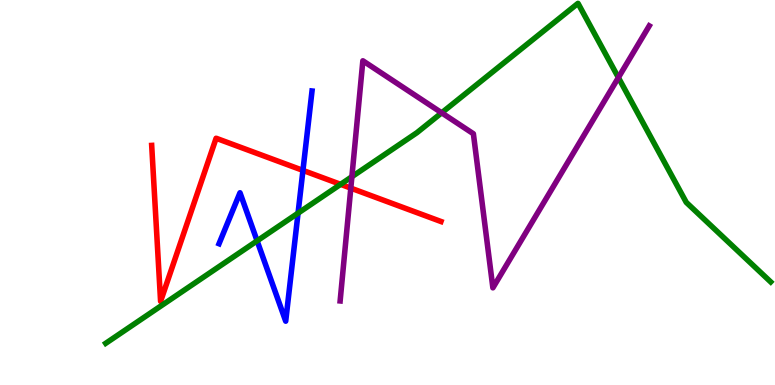[{'lines': ['blue', 'red'], 'intersections': [{'x': 3.91, 'y': 5.57}]}, {'lines': ['green', 'red'], 'intersections': [{'x': 4.39, 'y': 5.21}]}, {'lines': ['purple', 'red'], 'intersections': [{'x': 4.53, 'y': 5.11}]}, {'lines': ['blue', 'green'], 'intersections': [{'x': 3.32, 'y': 3.74}, {'x': 3.85, 'y': 4.46}]}, {'lines': ['blue', 'purple'], 'intersections': []}, {'lines': ['green', 'purple'], 'intersections': [{'x': 4.54, 'y': 5.41}, {'x': 5.7, 'y': 7.07}, {'x': 7.98, 'y': 7.99}]}]